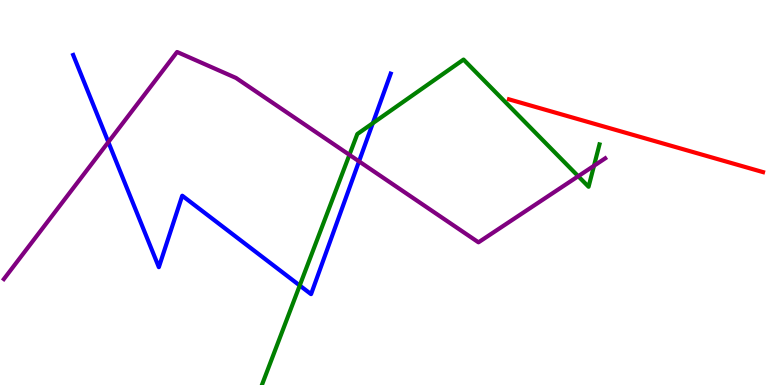[{'lines': ['blue', 'red'], 'intersections': []}, {'lines': ['green', 'red'], 'intersections': []}, {'lines': ['purple', 'red'], 'intersections': []}, {'lines': ['blue', 'green'], 'intersections': [{'x': 3.87, 'y': 2.58}, {'x': 4.81, 'y': 6.8}]}, {'lines': ['blue', 'purple'], 'intersections': [{'x': 1.4, 'y': 6.31}, {'x': 4.63, 'y': 5.81}]}, {'lines': ['green', 'purple'], 'intersections': [{'x': 4.51, 'y': 5.98}, {'x': 7.46, 'y': 5.42}, {'x': 7.66, 'y': 5.69}]}]